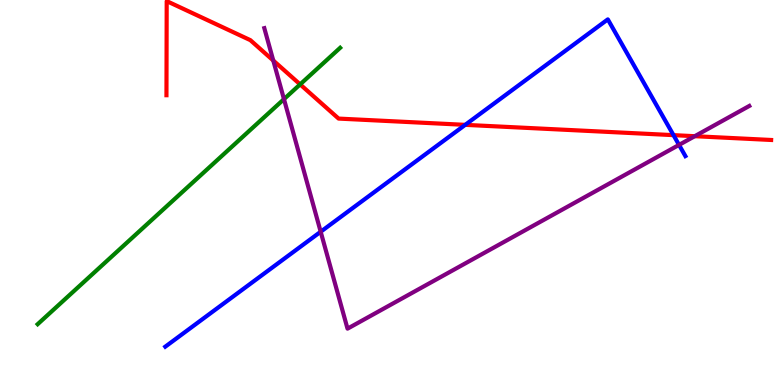[{'lines': ['blue', 'red'], 'intersections': [{'x': 6.0, 'y': 6.76}, {'x': 8.69, 'y': 6.49}]}, {'lines': ['green', 'red'], 'intersections': [{'x': 3.87, 'y': 7.81}]}, {'lines': ['purple', 'red'], 'intersections': [{'x': 3.53, 'y': 8.43}, {'x': 8.96, 'y': 6.46}]}, {'lines': ['blue', 'green'], 'intersections': []}, {'lines': ['blue', 'purple'], 'intersections': [{'x': 4.14, 'y': 3.98}, {'x': 8.76, 'y': 6.24}]}, {'lines': ['green', 'purple'], 'intersections': [{'x': 3.66, 'y': 7.42}]}]